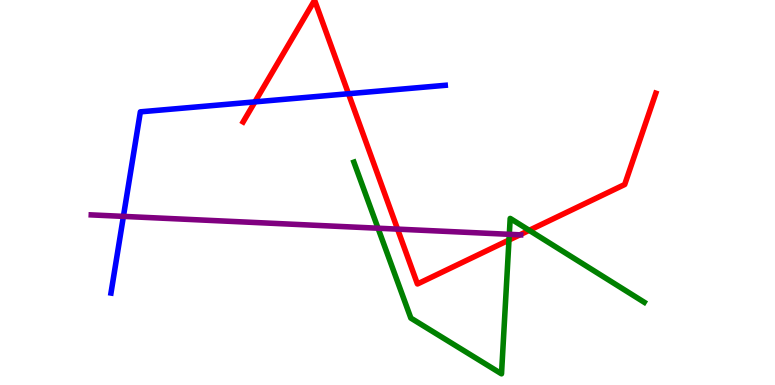[{'lines': ['blue', 'red'], 'intersections': [{'x': 3.29, 'y': 7.35}, {'x': 4.5, 'y': 7.57}]}, {'lines': ['green', 'red'], 'intersections': [{'x': 6.57, 'y': 3.77}, {'x': 6.83, 'y': 4.02}]}, {'lines': ['purple', 'red'], 'intersections': [{'x': 5.13, 'y': 4.05}, {'x': 6.71, 'y': 3.9}]}, {'lines': ['blue', 'green'], 'intersections': []}, {'lines': ['blue', 'purple'], 'intersections': [{'x': 1.59, 'y': 4.38}]}, {'lines': ['green', 'purple'], 'intersections': [{'x': 4.88, 'y': 4.07}, {'x': 6.57, 'y': 3.91}]}]